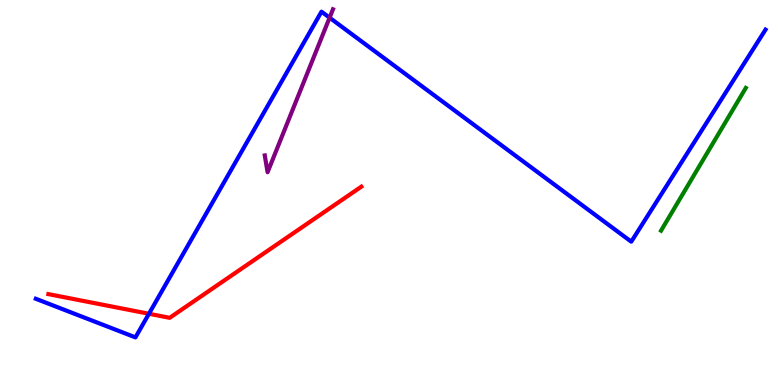[{'lines': ['blue', 'red'], 'intersections': [{'x': 1.92, 'y': 1.85}]}, {'lines': ['green', 'red'], 'intersections': []}, {'lines': ['purple', 'red'], 'intersections': []}, {'lines': ['blue', 'green'], 'intersections': []}, {'lines': ['blue', 'purple'], 'intersections': [{'x': 4.25, 'y': 9.54}]}, {'lines': ['green', 'purple'], 'intersections': []}]